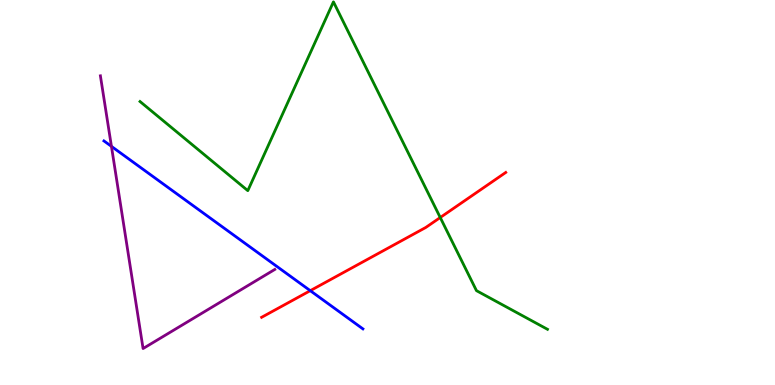[{'lines': ['blue', 'red'], 'intersections': [{'x': 4.0, 'y': 2.45}]}, {'lines': ['green', 'red'], 'intersections': [{'x': 5.68, 'y': 4.35}]}, {'lines': ['purple', 'red'], 'intersections': []}, {'lines': ['blue', 'green'], 'intersections': []}, {'lines': ['blue', 'purple'], 'intersections': [{'x': 1.44, 'y': 6.2}]}, {'lines': ['green', 'purple'], 'intersections': []}]